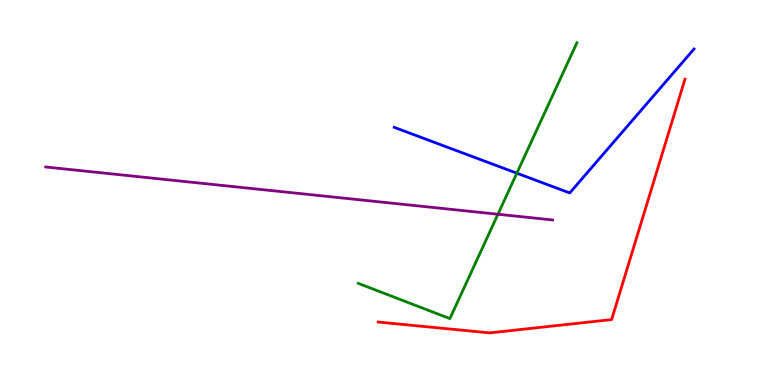[{'lines': ['blue', 'red'], 'intersections': []}, {'lines': ['green', 'red'], 'intersections': []}, {'lines': ['purple', 'red'], 'intersections': []}, {'lines': ['blue', 'green'], 'intersections': [{'x': 6.67, 'y': 5.5}]}, {'lines': ['blue', 'purple'], 'intersections': []}, {'lines': ['green', 'purple'], 'intersections': [{'x': 6.43, 'y': 4.44}]}]